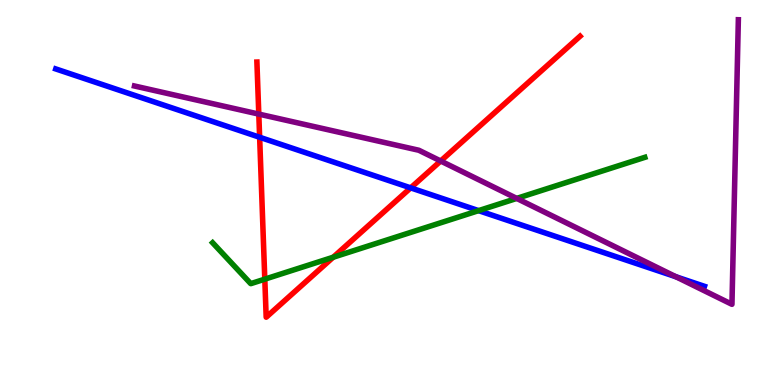[{'lines': ['blue', 'red'], 'intersections': [{'x': 3.35, 'y': 6.43}, {'x': 5.3, 'y': 5.12}]}, {'lines': ['green', 'red'], 'intersections': [{'x': 3.42, 'y': 2.75}, {'x': 4.3, 'y': 3.32}]}, {'lines': ['purple', 'red'], 'intersections': [{'x': 3.34, 'y': 7.04}, {'x': 5.69, 'y': 5.82}]}, {'lines': ['blue', 'green'], 'intersections': [{'x': 6.18, 'y': 4.53}]}, {'lines': ['blue', 'purple'], 'intersections': [{'x': 8.72, 'y': 2.81}]}, {'lines': ['green', 'purple'], 'intersections': [{'x': 6.67, 'y': 4.85}]}]